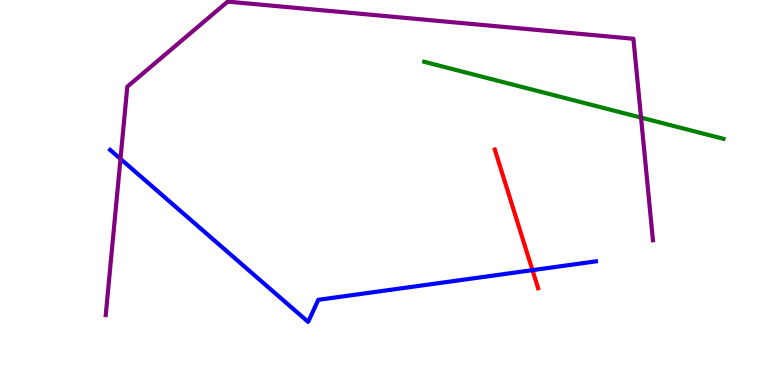[{'lines': ['blue', 'red'], 'intersections': [{'x': 6.87, 'y': 2.98}]}, {'lines': ['green', 'red'], 'intersections': []}, {'lines': ['purple', 'red'], 'intersections': []}, {'lines': ['blue', 'green'], 'intersections': []}, {'lines': ['blue', 'purple'], 'intersections': [{'x': 1.55, 'y': 5.87}]}, {'lines': ['green', 'purple'], 'intersections': [{'x': 8.27, 'y': 6.95}]}]